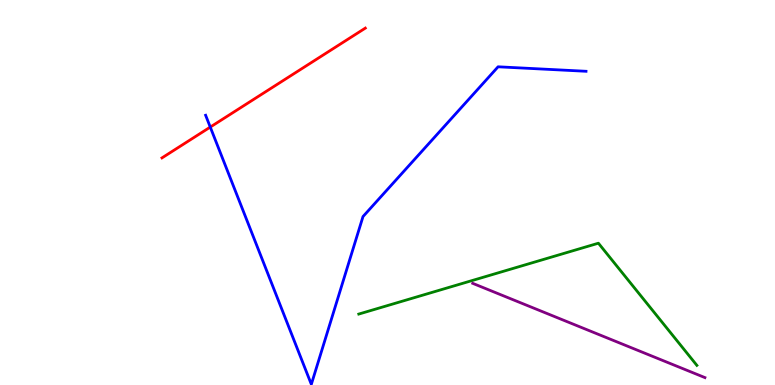[{'lines': ['blue', 'red'], 'intersections': [{'x': 2.71, 'y': 6.7}]}, {'lines': ['green', 'red'], 'intersections': []}, {'lines': ['purple', 'red'], 'intersections': []}, {'lines': ['blue', 'green'], 'intersections': []}, {'lines': ['blue', 'purple'], 'intersections': []}, {'lines': ['green', 'purple'], 'intersections': []}]